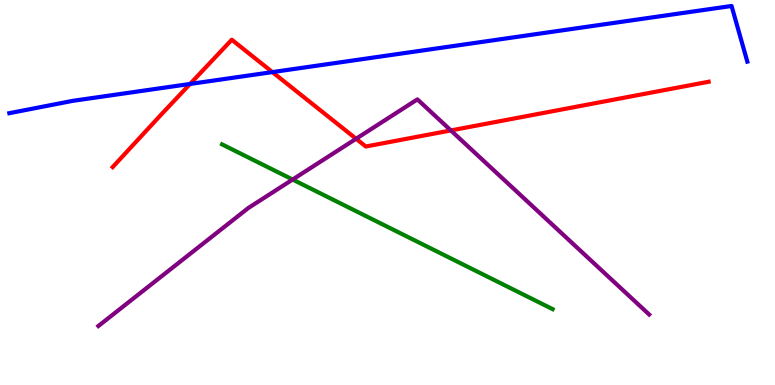[{'lines': ['blue', 'red'], 'intersections': [{'x': 2.45, 'y': 7.82}, {'x': 3.51, 'y': 8.13}]}, {'lines': ['green', 'red'], 'intersections': []}, {'lines': ['purple', 'red'], 'intersections': [{'x': 4.59, 'y': 6.4}, {'x': 5.82, 'y': 6.61}]}, {'lines': ['blue', 'green'], 'intersections': []}, {'lines': ['blue', 'purple'], 'intersections': []}, {'lines': ['green', 'purple'], 'intersections': [{'x': 3.78, 'y': 5.34}]}]